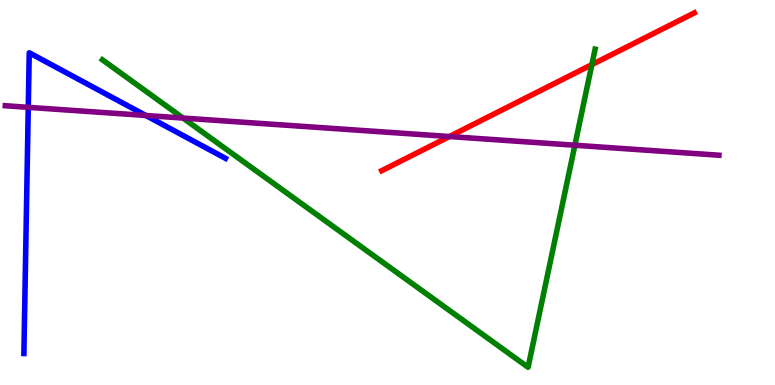[{'lines': ['blue', 'red'], 'intersections': []}, {'lines': ['green', 'red'], 'intersections': [{'x': 7.64, 'y': 8.32}]}, {'lines': ['purple', 'red'], 'intersections': [{'x': 5.8, 'y': 6.45}]}, {'lines': ['blue', 'green'], 'intersections': []}, {'lines': ['blue', 'purple'], 'intersections': [{'x': 0.365, 'y': 7.21}, {'x': 1.88, 'y': 7.0}]}, {'lines': ['green', 'purple'], 'intersections': [{'x': 2.36, 'y': 6.93}, {'x': 7.42, 'y': 6.23}]}]